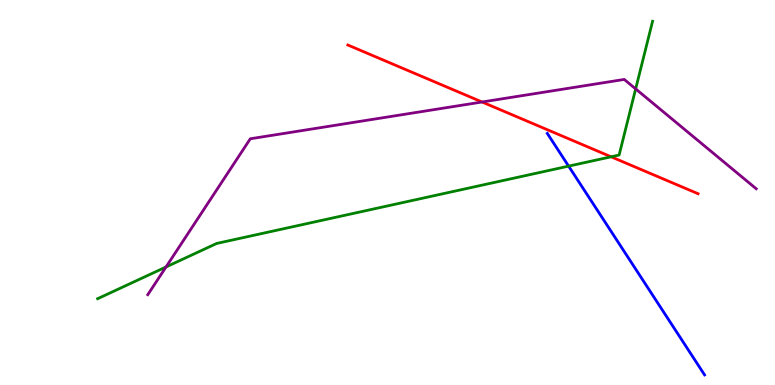[{'lines': ['blue', 'red'], 'intersections': []}, {'lines': ['green', 'red'], 'intersections': [{'x': 7.89, 'y': 5.93}]}, {'lines': ['purple', 'red'], 'intersections': [{'x': 6.22, 'y': 7.35}]}, {'lines': ['blue', 'green'], 'intersections': [{'x': 7.34, 'y': 5.68}]}, {'lines': ['blue', 'purple'], 'intersections': []}, {'lines': ['green', 'purple'], 'intersections': [{'x': 2.14, 'y': 3.07}, {'x': 8.2, 'y': 7.69}]}]